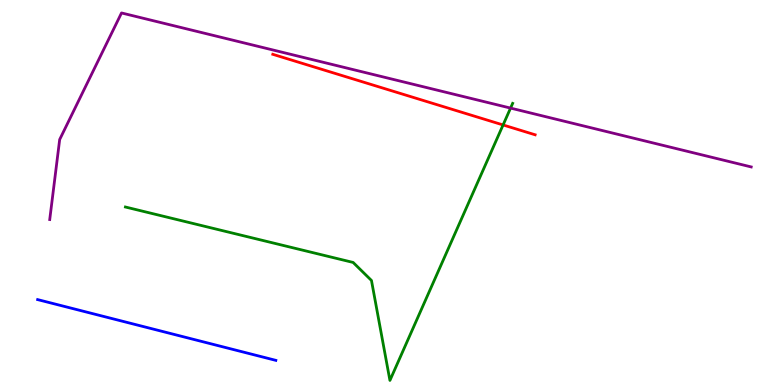[{'lines': ['blue', 'red'], 'intersections': []}, {'lines': ['green', 'red'], 'intersections': [{'x': 6.49, 'y': 6.75}]}, {'lines': ['purple', 'red'], 'intersections': []}, {'lines': ['blue', 'green'], 'intersections': []}, {'lines': ['blue', 'purple'], 'intersections': []}, {'lines': ['green', 'purple'], 'intersections': [{'x': 6.59, 'y': 7.19}]}]